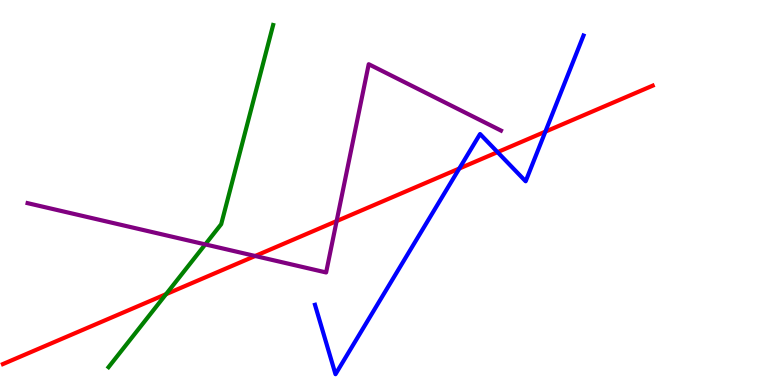[{'lines': ['blue', 'red'], 'intersections': [{'x': 5.93, 'y': 5.62}, {'x': 6.42, 'y': 6.05}, {'x': 7.04, 'y': 6.58}]}, {'lines': ['green', 'red'], 'intersections': [{'x': 2.14, 'y': 2.36}]}, {'lines': ['purple', 'red'], 'intersections': [{'x': 3.29, 'y': 3.35}, {'x': 4.34, 'y': 4.26}]}, {'lines': ['blue', 'green'], 'intersections': []}, {'lines': ['blue', 'purple'], 'intersections': []}, {'lines': ['green', 'purple'], 'intersections': [{'x': 2.65, 'y': 3.65}]}]